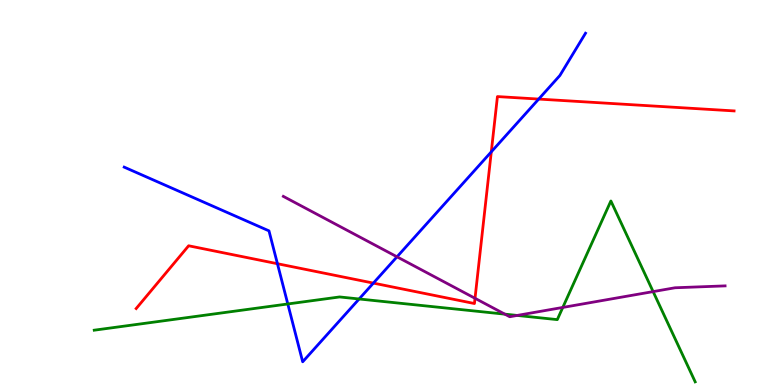[{'lines': ['blue', 'red'], 'intersections': [{'x': 3.58, 'y': 3.15}, {'x': 4.82, 'y': 2.65}, {'x': 6.34, 'y': 6.06}, {'x': 6.95, 'y': 7.43}]}, {'lines': ['green', 'red'], 'intersections': []}, {'lines': ['purple', 'red'], 'intersections': [{'x': 6.13, 'y': 2.25}]}, {'lines': ['blue', 'green'], 'intersections': [{'x': 3.71, 'y': 2.1}, {'x': 4.63, 'y': 2.23}]}, {'lines': ['blue', 'purple'], 'intersections': [{'x': 5.12, 'y': 3.33}]}, {'lines': ['green', 'purple'], 'intersections': [{'x': 6.51, 'y': 1.84}, {'x': 6.67, 'y': 1.81}, {'x': 7.26, 'y': 2.01}, {'x': 8.43, 'y': 2.43}]}]